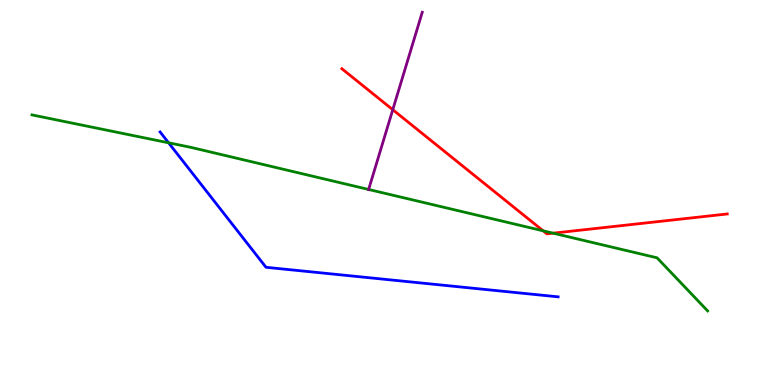[{'lines': ['blue', 'red'], 'intersections': []}, {'lines': ['green', 'red'], 'intersections': [{'x': 7.01, 'y': 4.0}, {'x': 7.14, 'y': 3.94}]}, {'lines': ['purple', 'red'], 'intersections': [{'x': 5.07, 'y': 7.15}]}, {'lines': ['blue', 'green'], 'intersections': [{'x': 2.18, 'y': 6.29}]}, {'lines': ['blue', 'purple'], 'intersections': []}, {'lines': ['green', 'purple'], 'intersections': [{'x': 4.76, 'y': 5.08}]}]